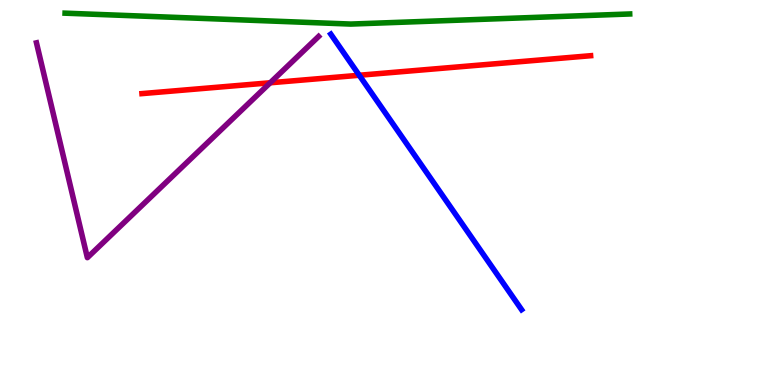[{'lines': ['blue', 'red'], 'intersections': [{'x': 4.64, 'y': 8.05}]}, {'lines': ['green', 'red'], 'intersections': []}, {'lines': ['purple', 'red'], 'intersections': [{'x': 3.49, 'y': 7.85}]}, {'lines': ['blue', 'green'], 'intersections': []}, {'lines': ['blue', 'purple'], 'intersections': []}, {'lines': ['green', 'purple'], 'intersections': []}]